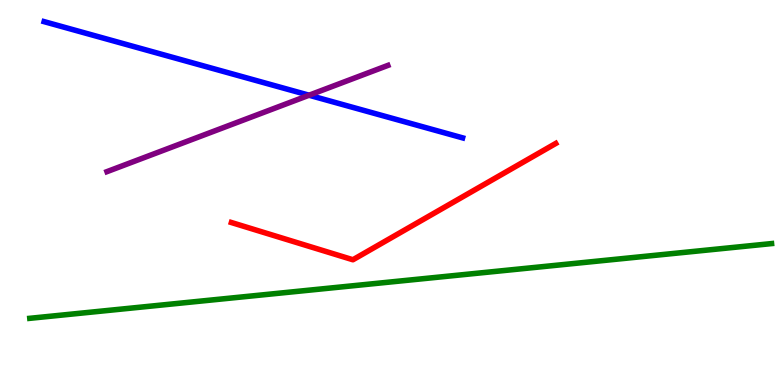[{'lines': ['blue', 'red'], 'intersections': []}, {'lines': ['green', 'red'], 'intersections': []}, {'lines': ['purple', 'red'], 'intersections': []}, {'lines': ['blue', 'green'], 'intersections': []}, {'lines': ['blue', 'purple'], 'intersections': [{'x': 3.99, 'y': 7.53}]}, {'lines': ['green', 'purple'], 'intersections': []}]